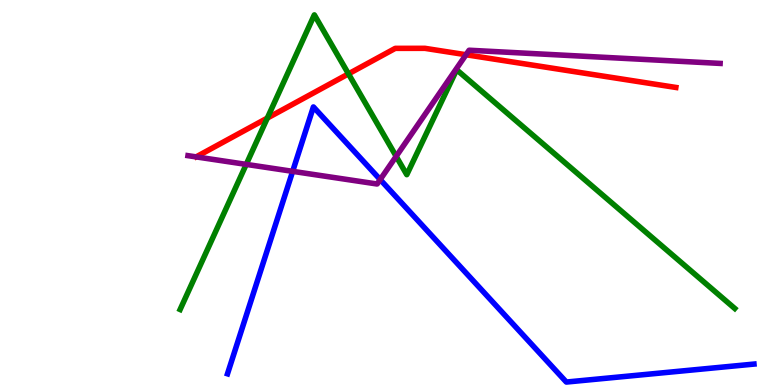[{'lines': ['blue', 'red'], 'intersections': []}, {'lines': ['green', 'red'], 'intersections': [{'x': 3.45, 'y': 6.93}, {'x': 4.5, 'y': 8.08}]}, {'lines': ['purple', 'red'], 'intersections': [{'x': 6.01, 'y': 8.58}]}, {'lines': ['blue', 'green'], 'intersections': []}, {'lines': ['blue', 'purple'], 'intersections': [{'x': 3.78, 'y': 5.55}, {'x': 4.91, 'y': 5.34}]}, {'lines': ['green', 'purple'], 'intersections': [{'x': 3.18, 'y': 5.73}, {'x': 5.11, 'y': 5.94}]}]